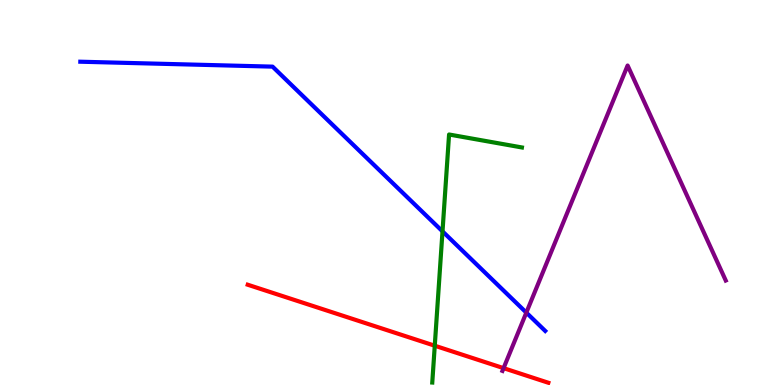[{'lines': ['blue', 'red'], 'intersections': []}, {'lines': ['green', 'red'], 'intersections': [{'x': 5.61, 'y': 1.02}]}, {'lines': ['purple', 'red'], 'intersections': [{'x': 6.5, 'y': 0.438}]}, {'lines': ['blue', 'green'], 'intersections': [{'x': 5.71, 'y': 3.99}]}, {'lines': ['blue', 'purple'], 'intersections': [{'x': 6.79, 'y': 1.88}]}, {'lines': ['green', 'purple'], 'intersections': []}]